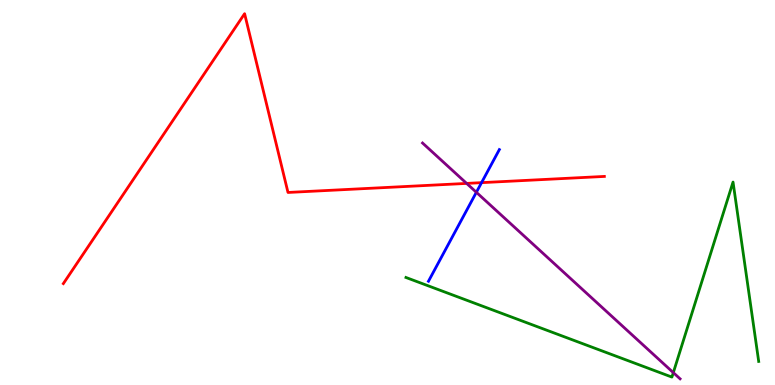[{'lines': ['blue', 'red'], 'intersections': [{'x': 6.21, 'y': 5.26}]}, {'lines': ['green', 'red'], 'intersections': []}, {'lines': ['purple', 'red'], 'intersections': [{'x': 6.02, 'y': 5.24}]}, {'lines': ['blue', 'green'], 'intersections': []}, {'lines': ['blue', 'purple'], 'intersections': [{'x': 6.15, 'y': 5.01}]}, {'lines': ['green', 'purple'], 'intersections': [{'x': 8.69, 'y': 0.321}]}]